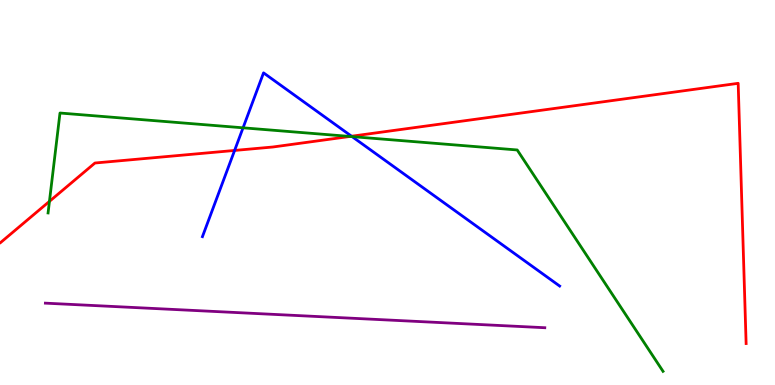[{'lines': ['blue', 'red'], 'intersections': [{'x': 3.03, 'y': 6.09}, {'x': 4.54, 'y': 6.46}]}, {'lines': ['green', 'red'], 'intersections': [{'x': 0.638, 'y': 4.77}, {'x': 4.52, 'y': 6.46}]}, {'lines': ['purple', 'red'], 'intersections': []}, {'lines': ['blue', 'green'], 'intersections': [{'x': 3.14, 'y': 6.68}, {'x': 4.54, 'y': 6.45}]}, {'lines': ['blue', 'purple'], 'intersections': []}, {'lines': ['green', 'purple'], 'intersections': []}]